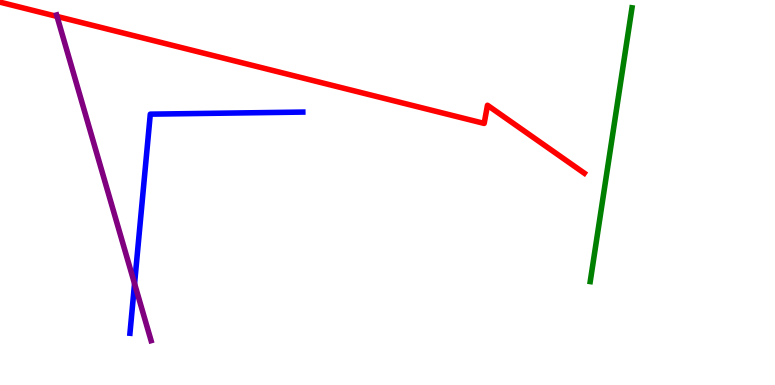[{'lines': ['blue', 'red'], 'intersections': []}, {'lines': ['green', 'red'], 'intersections': []}, {'lines': ['purple', 'red'], 'intersections': [{'x': 0.736, 'y': 9.57}]}, {'lines': ['blue', 'green'], 'intersections': []}, {'lines': ['blue', 'purple'], 'intersections': [{'x': 1.74, 'y': 2.63}]}, {'lines': ['green', 'purple'], 'intersections': []}]